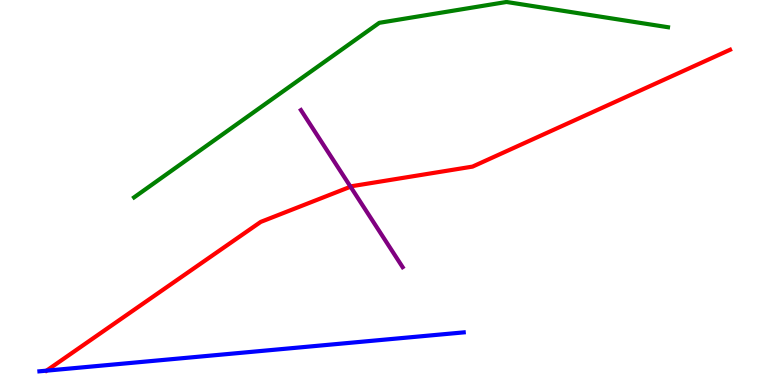[{'lines': ['blue', 'red'], 'intersections': [{'x': 0.6, 'y': 0.372}]}, {'lines': ['green', 'red'], 'intersections': []}, {'lines': ['purple', 'red'], 'intersections': [{'x': 4.52, 'y': 5.15}]}, {'lines': ['blue', 'green'], 'intersections': []}, {'lines': ['blue', 'purple'], 'intersections': []}, {'lines': ['green', 'purple'], 'intersections': []}]